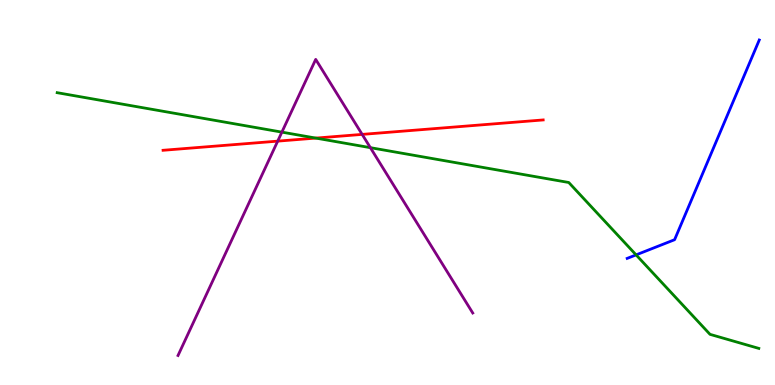[{'lines': ['blue', 'red'], 'intersections': []}, {'lines': ['green', 'red'], 'intersections': [{'x': 4.08, 'y': 6.41}]}, {'lines': ['purple', 'red'], 'intersections': [{'x': 3.58, 'y': 6.33}, {'x': 4.67, 'y': 6.51}]}, {'lines': ['blue', 'green'], 'intersections': [{'x': 8.21, 'y': 3.38}]}, {'lines': ['blue', 'purple'], 'intersections': []}, {'lines': ['green', 'purple'], 'intersections': [{'x': 3.64, 'y': 6.57}, {'x': 4.78, 'y': 6.16}]}]